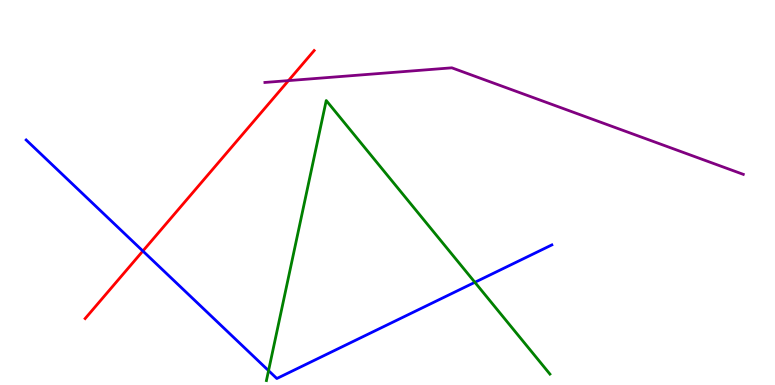[{'lines': ['blue', 'red'], 'intersections': [{'x': 1.84, 'y': 3.48}]}, {'lines': ['green', 'red'], 'intersections': []}, {'lines': ['purple', 'red'], 'intersections': [{'x': 3.72, 'y': 7.91}]}, {'lines': ['blue', 'green'], 'intersections': [{'x': 3.47, 'y': 0.373}, {'x': 6.13, 'y': 2.67}]}, {'lines': ['blue', 'purple'], 'intersections': []}, {'lines': ['green', 'purple'], 'intersections': []}]